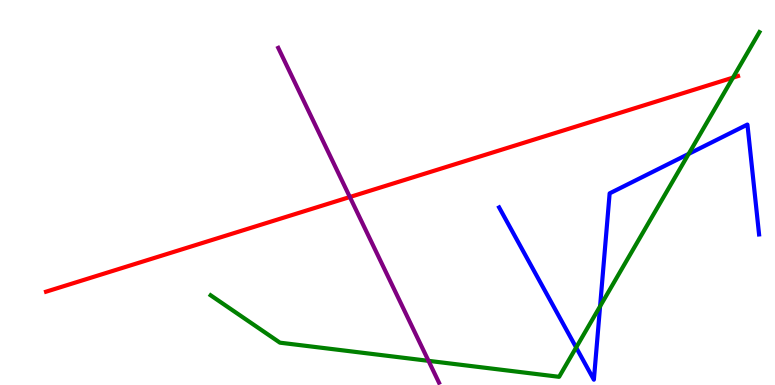[{'lines': ['blue', 'red'], 'intersections': []}, {'lines': ['green', 'red'], 'intersections': [{'x': 9.46, 'y': 7.98}]}, {'lines': ['purple', 'red'], 'intersections': [{'x': 4.51, 'y': 4.88}]}, {'lines': ['blue', 'green'], 'intersections': [{'x': 7.43, 'y': 0.974}, {'x': 7.74, 'y': 2.04}, {'x': 8.89, 'y': 6.0}]}, {'lines': ['blue', 'purple'], 'intersections': []}, {'lines': ['green', 'purple'], 'intersections': [{'x': 5.53, 'y': 0.627}]}]